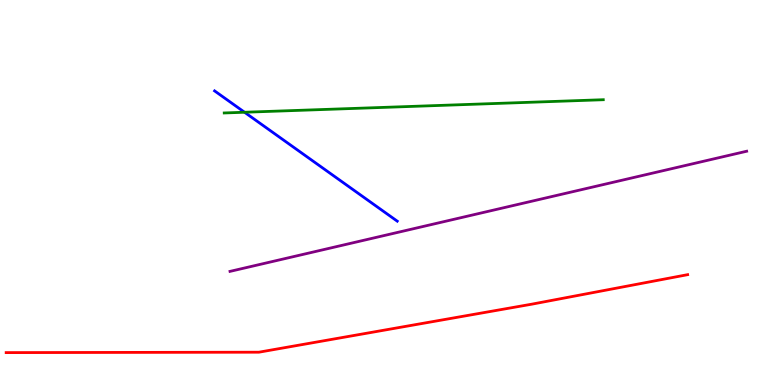[{'lines': ['blue', 'red'], 'intersections': []}, {'lines': ['green', 'red'], 'intersections': []}, {'lines': ['purple', 'red'], 'intersections': []}, {'lines': ['blue', 'green'], 'intersections': [{'x': 3.16, 'y': 7.08}]}, {'lines': ['blue', 'purple'], 'intersections': []}, {'lines': ['green', 'purple'], 'intersections': []}]